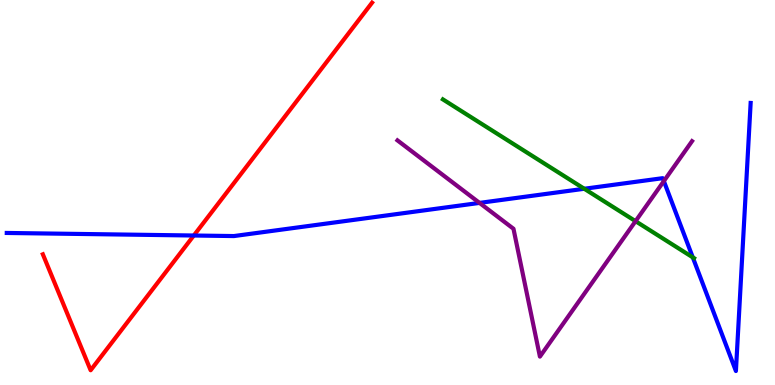[{'lines': ['blue', 'red'], 'intersections': [{'x': 2.5, 'y': 3.88}]}, {'lines': ['green', 'red'], 'intersections': []}, {'lines': ['purple', 'red'], 'intersections': []}, {'lines': ['blue', 'green'], 'intersections': [{'x': 7.54, 'y': 5.1}, {'x': 8.94, 'y': 3.32}]}, {'lines': ['blue', 'purple'], 'intersections': [{'x': 6.19, 'y': 4.73}, {'x': 8.57, 'y': 5.3}]}, {'lines': ['green', 'purple'], 'intersections': [{'x': 8.2, 'y': 4.26}]}]